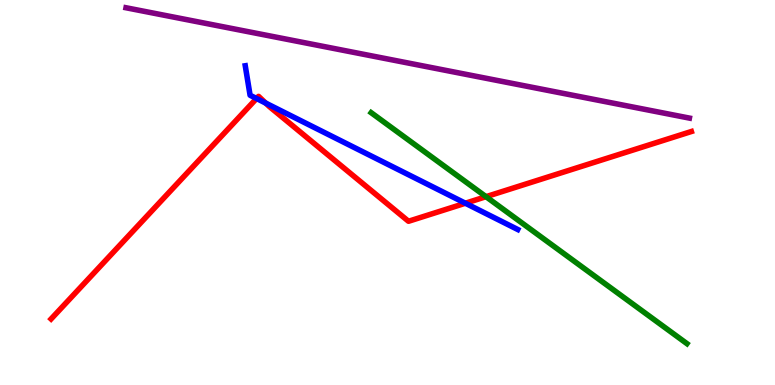[{'lines': ['blue', 'red'], 'intersections': [{'x': 3.31, 'y': 7.44}, {'x': 3.43, 'y': 7.32}, {'x': 6.0, 'y': 4.72}]}, {'lines': ['green', 'red'], 'intersections': [{'x': 6.27, 'y': 4.89}]}, {'lines': ['purple', 'red'], 'intersections': []}, {'lines': ['blue', 'green'], 'intersections': []}, {'lines': ['blue', 'purple'], 'intersections': []}, {'lines': ['green', 'purple'], 'intersections': []}]